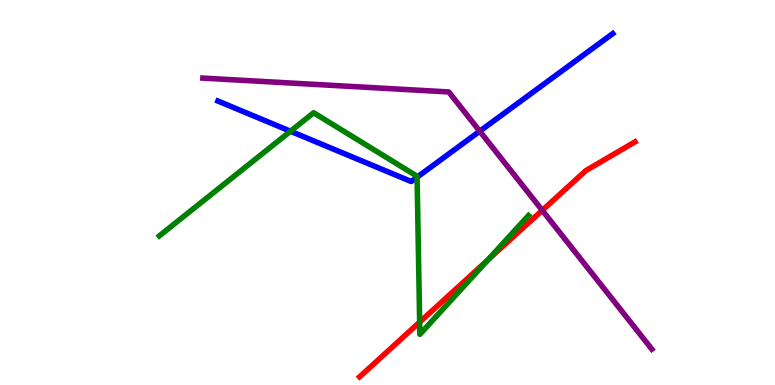[{'lines': ['blue', 'red'], 'intersections': []}, {'lines': ['green', 'red'], 'intersections': [{'x': 5.41, 'y': 1.63}, {'x': 6.3, 'y': 3.25}]}, {'lines': ['purple', 'red'], 'intersections': [{'x': 7.0, 'y': 4.54}]}, {'lines': ['blue', 'green'], 'intersections': [{'x': 3.75, 'y': 6.59}, {'x': 5.38, 'y': 5.4}]}, {'lines': ['blue', 'purple'], 'intersections': [{'x': 6.19, 'y': 6.59}]}, {'lines': ['green', 'purple'], 'intersections': []}]